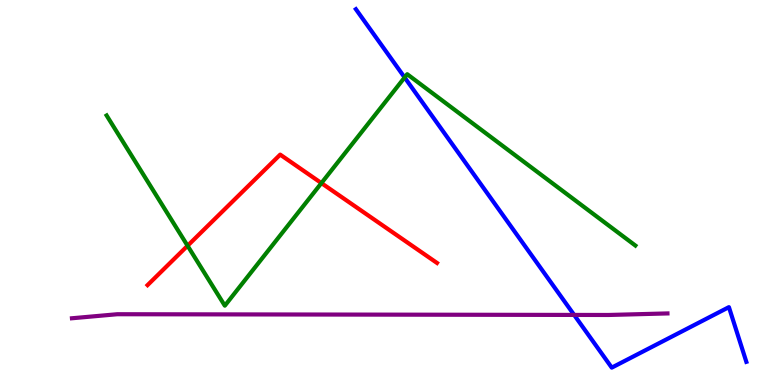[{'lines': ['blue', 'red'], 'intersections': []}, {'lines': ['green', 'red'], 'intersections': [{'x': 2.42, 'y': 3.62}, {'x': 4.15, 'y': 5.24}]}, {'lines': ['purple', 'red'], 'intersections': []}, {'lines': ['blue', 'green'], 'intersections': [{'x': 5.22, 'y': 7.99}]}, {'lines': ['blue', 'purple'], 'intersections': [{'x': 7.41, 'y': 1.82}]}, {'lines': ['green', 'purple'], 'intersections': []}]